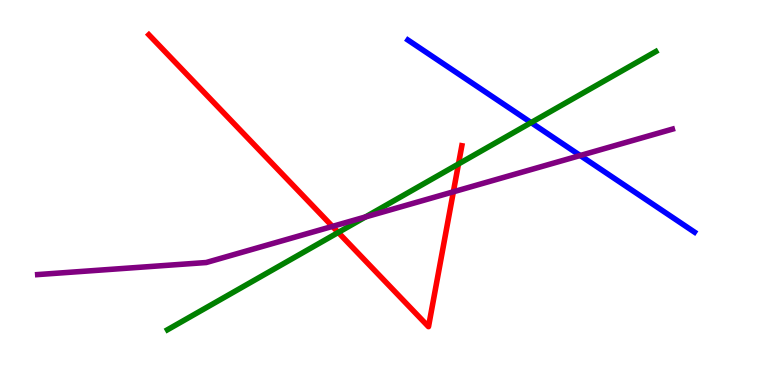[{'lines': ['blue', 'red'], 'intersections': []}, {'lines': ['green', 'red'], 'intersections': [{'x': 4.36, 'y': 3.96}, {'x': 5.92, 'y': 5.74}]}, {'lines': ['purple', 'red'], 'intersections': [{'x': 4.29, 'y': 4.12}, {'x': 5.85, 'y': 5.02}]}, {'lines': ['blue', 'green'], 'intersections': [{'x': 6.85, 'y': 6.82}]}, {'lines': ['blue', 'purple'], 'intersections': [{'x': 7.49, 'y': 5.96}]}, {'lines': ['green', 'purple'], 'intersections': [{'x': 4.72, 'y': 4.37}]}]